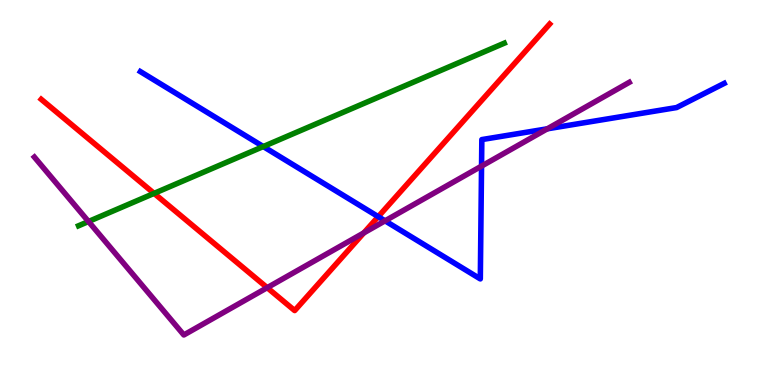[{'lines': ['blue', 'red'], 'intersections': [{'x': 4.88, 'y': 4.37}]}, {'lines': ['green', 'red'], 'intersections': [{'x': 1.99, 'y': 4.98}]}, {'lines': ['purple', 'red'], 'intersections': [{'x': 3.45, 'y': 2.53}, {'x': 4.69, 'y': 3.95}]}, {'lines': ['blue', 'green'], 'intersections': [{'x': 3.4, 'y': 6.19}]}, {'lines': ['blue', 'purple'], 'intersections': [{'x': 4.97, 'y': 4.26}, {'x': 6.21, 'y': 5.69}, {'x': 7.06, 'y': 6.65}]}, {'lines': ['green', 'purple'], 'intersections': [{'x': 1.14, 'y': 4.25}]}]